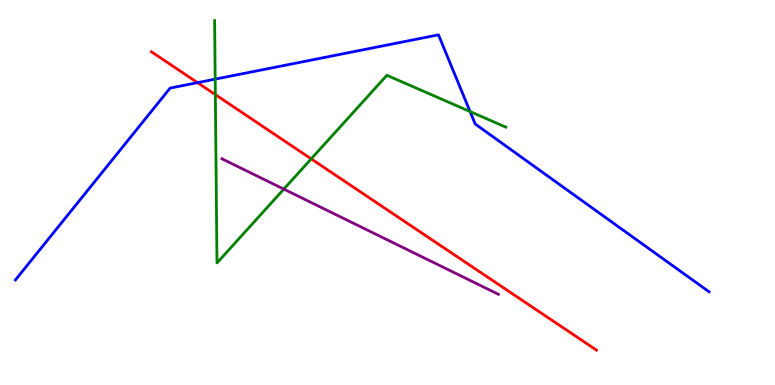[{'lines': ['blue', 'red'], 'intersections': [{'x': 2.55, 'y': 7.85}]}, {'lines': ['green', 'red'], 'intersections': [{'x': 2.78, 'y': 7.54}, {'x': 4.02, 'y': 5.87}]}, {'lines': ['purple', 'red'], 'intersections': []}, {'lines': ['blue', 'green'], 'intersections': [{'x': 2.78, 'y': 7.94}, {'x': 6.07, 'y': 7.1}]}, {'lines': ['blue', 'purple'], 'intersections': []}, {'lines': ['green', 'purple'], 'intersections': [{'x': 3.66, 'y': 5.09}]}]